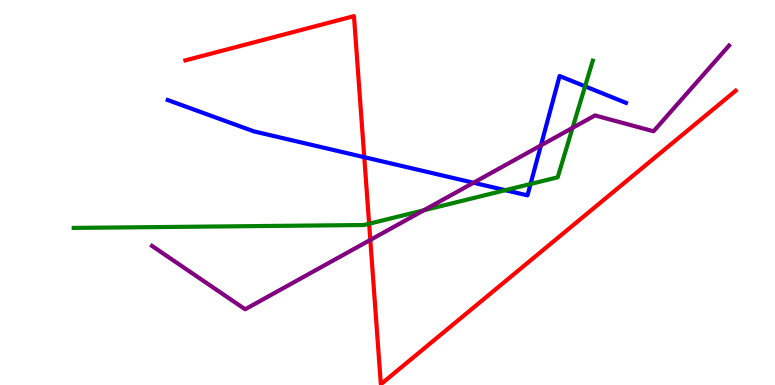[{'lines': ['blue', 'red'], 'intersections': [{'x': 4.7, 'y': 5.92}]}, {'lines': ['green', 'red'], 'intersections': [{'x': 4.76, 'y': 4.19}]}, {'lines': ['purple', 'red'], 'intersections': [{'x': 4.78, 'y': 3.77}]}, {'lines': ['blue', 'green'], 'intersections': [{'x': 6.52, 'y': 5.06}, {'x': 6.85, 'y': 5.22}, {'x': 7.55, 'y': 7.76}]}, {'lines': ['blue', 'purple'], 'intersections': [{'x': 6.11, 'y': 5.25}, {'x': 6.98, 'y': 6.22}]}, {'lines': ['green', 'purple'], 'intersections': [{'x': 5.47, 'y': 4.54}, {'x': 7.39, 'y': 6.68}]}]